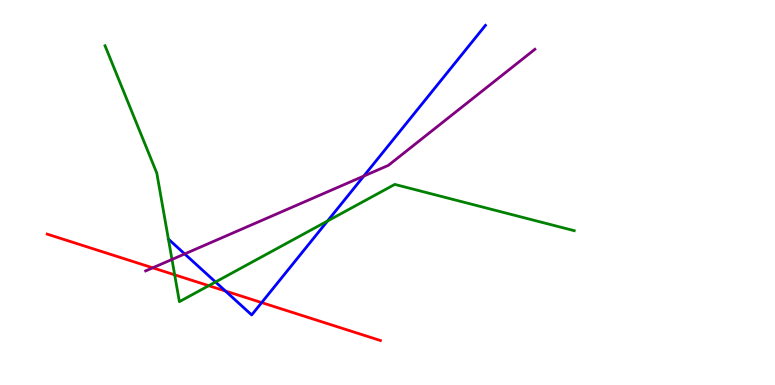[{'lines': ['blue', 'red'], 'intersections': [{'x': 2.91, 'y': 2.44}, {'x': 3.38, 'y': 2.14}]}, {'lines': ['green', 'red'], 'intersections': [{'x': 2.25, 'y': 2.86}, {'x': 2.69, 'y': 2.58}]}, {'lines': ['purple', 'red'], 'intersections': [{'x': 1.97, 'y': 3.04}]}, {'lines': ['blue', 'green'], 'intersections': [{'x': 2.78, 'y': 2.68}, {'x': 4.23, 'y': 4.26}]}, {'lines': ['blue', 'purple'], 'intersections': [{'x': 2.38, 'y': 3.4}, {'x': 4.69, 'y': 5.43}]}, {'lines': ['green', 'purple'], 'intersections': [{'x': 2.22, 'y': 3.26}]}]